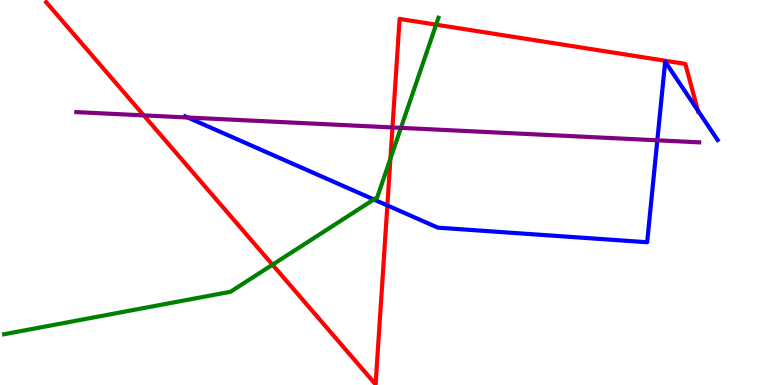[{'lines': ['blue', 'red'], 'intersections': [{'x': 5.0, 'y': 4.66}, {'x': 9.0, 'y': 7.13}]}, {'lines': ['green', 'red'], 'intersections': [{'x': 3.52, 'y': 3.12}, {'x': 5.04, 'y': 5.88}, {'x': 5.63, 'y': 9.36}]}, {'lines': ['purple', 'red'], 'intersections': [{'x': 1.86, 'y': 7.0}, {'x': 5.06, 'y': 6.69}]}, {'lines': ['blue', 'green'], 'intersections': [{'x': 4.82, 'y': 4.82}]}, {'lines': ['blue', 'purple'], 'intersections': [{'x': 2.42, 'y': 6.95}, {'x': 8.48, 'y': 6.36}]}, {'lines': ['green', 'purple'], 'intersections': [{'x': 5.17, 'y': 6.68}]}]